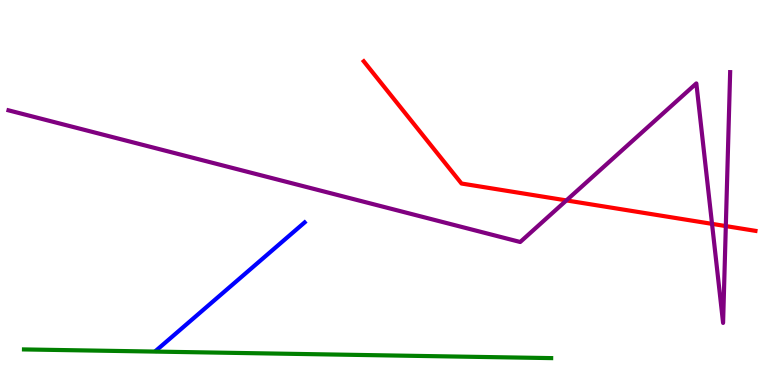[{'lines': ['blue', 'red'], 'intersections': []}, {'lines': ['green', 'red'], 'intersections': []}, {'lines': ['purple', 'red'], 'intersections': [{'x': 7.31, 'y': 4.79}, {'x': 9.19, 'y': 4.19}, {'x': 9.37, 'y': 4.13}]}, {'lines': ['blue', 'green'], 'intersections': []}, {'lines': ['blue', 'purple'], 'intersections': []}, {'lines': ['green', 'purple'], 'intersections': []}]